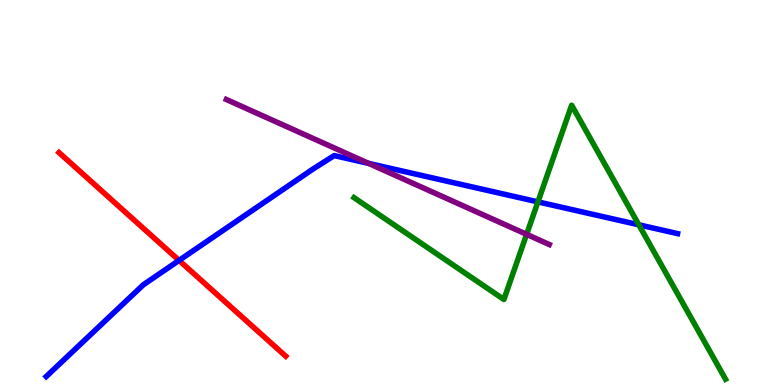[{'lines': ['blue', 'red'], 'intersections': [{'x': 2.31, 'y': 3.24}]}, {'lines': ['green', 'red'], 'intersections': []}, {'lines': ['purple', 'red'], 'intersections': []}, {'lines': ['blue', 'green'], 'intersections': [{'x': 6.94, 'y': 4.76}, {'x': 8.24, 'y': 4.16}]}, {'lines': ['blue', 'purple'], 'intersections': [{'x': 4.76, 'y': 5.76}]}, {'lines': ['green', 'purple'], 'intersections': [{'x': 6.8, 'y': 3.91}]}]